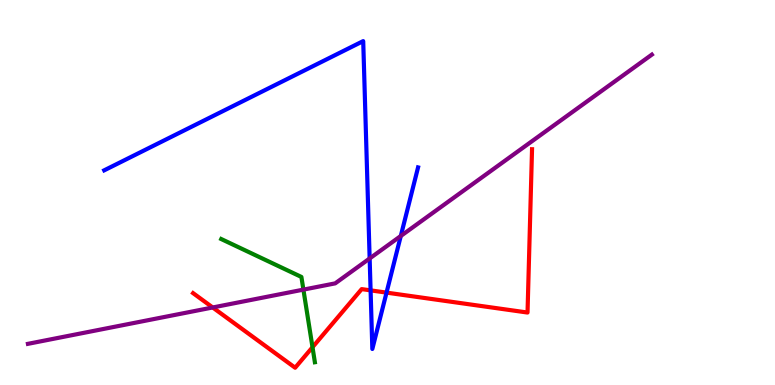[{'lines': ['blue', 'red'], 'intersections': [{'x': 4.78, 'y': 2.46}, {'x': 4.99, 'y': 2.4}]}, {'lines': ['green', 'red'], 'intersections': [{'x': 4.03, 'y': 0.981}]}, {'lines': ['purple', 'red'], 'intersections': [{'x': 2.74, 'y': 2.01}]}, {'lines': ['blue', 'green'], 'intersections': []}, {'lines': ['blue', 'purple'], 'intersections': [{'x': 4.77, 'y': 3.29}, {'x': 5.17, 'y': 3.87}]}, {'lines': ['green', 'purple'], 'intersections': [{'x': 3.91, 'y': 2.48}]}]